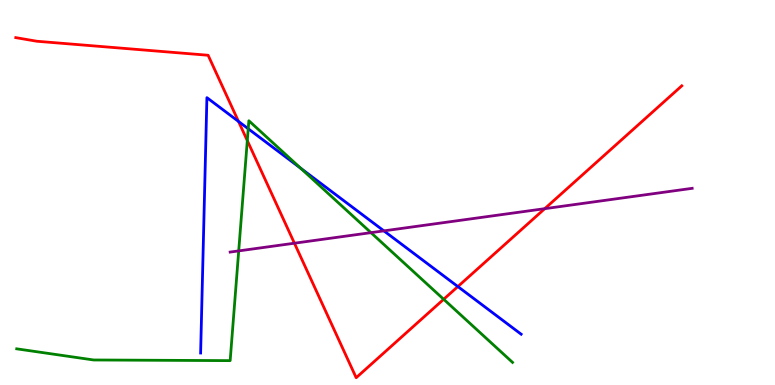[{'lines': ['blue', 'red'], 'intersections': [{'x': 3.08, 'y': 6.85}, {'x': 5.91, 'y': 2.56}]}, {'lines': ['green', 'red'], 'intersections': [{'x': 3.19, 'y': 6.35}, {'x': 5.72, 'y': 2.23}]}, {'lines': ['purple', 'red'], 'intersections': [{'x': 3.8, 'y': 3.68}, {'x': 7.03, 'y': 4.58}]}, {'lines': ['blue', 'green'], 'intersections': [{'x': 3.2, 'y': 6.66}, {'x': 3.88, 'y': 5.63}]}, {'lines': ['blue', 'purple'], 'intersections': [{'x': 4.95, 'y': 4.0}]}, {'lines': ['green', 'purple'], 'intersections': [{'x': 3.08, 'y': 3.48}, {'x': 4.79, 'y': 3.96}]}]